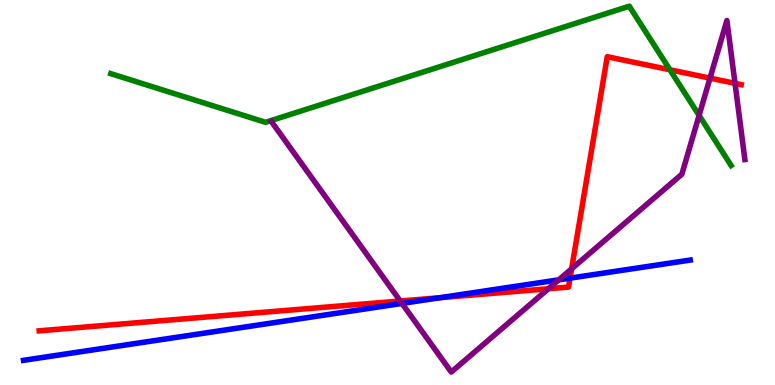[{'lines': ['blue', 'red'], 'intersections': [{'x': 5.68, 'y': 2.27}, {'x': 7.36, 'y': 2.78}]}, {'lines': ['green', 'red'], 'intersections': [{'x': 8.64, 'y': 8.19}]}, {'lines': ['purple', 'red'], 'intersections': [{'x': 5.16, 'y': 2.18}, {'x': 7.08, 'y': 2.5}, {'x': 7.38, 'y': 3.02}, {'x': 9.16, 'y': 7.97}, {'x': 9.48, 'y': 7.84}]}, {'lines': ['blue', 'green'], 'intersections': []}, {'lines': ['blue', 'purple'], 'intersections': [{'x': 5.19, 'y': 2.12}, {'x': 7.21, 'y': 2.73}]}, {'lines': ['green', 'purple'], 'intersections': [{'x': 9.02, 'y': 7.0}]}]